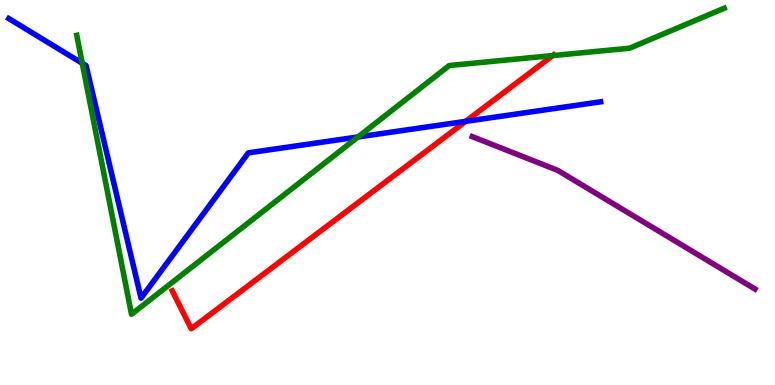[{'lines': ['blue', 'red'], 'intersections': [{'x': 6.01, 'y': 6.85}]}, {'lines': ['green', 'red'], 'intersections': [{'x': 7.13, 'y': 8.56}]}, {'lines': ['purple', 'red'], 'intersections': []}, {'lines': ['blue', 'green'], 'intersections': [{'x': 1.06, 'y': 8.36}, {'x': 4.62, 'y': 6.44}]}, {'lines': ['blue', 'purple'], 'intersections': []}, {'lines': ['green', 'purple'], 'intersections': []}]